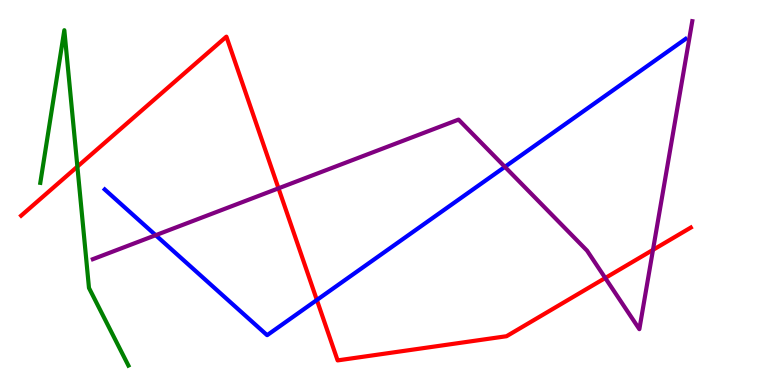[{'lines': ['blue', 'red'], 'intersections': [{'x': 4.09, 'y': 2.21}]}, {'lines': ['green', 'red'], 'intersections': [{'x': 0.998, 'y': 5.67}]}, {'lines': ['purple', 'red'], 'intersections': [{'x': 3.59, 'y': 5.11}, {'x': 7.81, 'y': 2.78}, {'x': 8.43, 'y': 3.51}]}, {'lines': ['blue', 'green'], 'intersections': []}, {'lines': ['blue', 'purple'], 'intersections': [{'x': 2.01, 'y': 3.89}, {'x': 6.51, 'y': 5.67}]}, {'lines': ['green', 'purple'], 'intersections': []}]